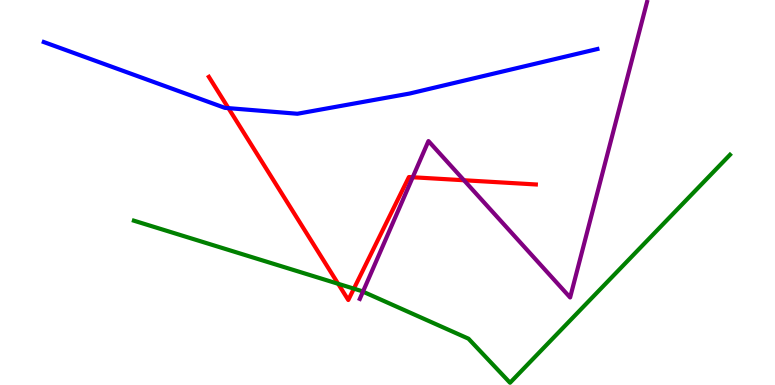[{'lines': ['blue', 'red'], 'intersections': [{'x': 2.95, 'y': 7.19}]}, {'lines': ['green', 'red'], 'intersections': [{'x': 4.36, 'y': 2.63}, {'x': 4.57, 'y': 2.5}]}, {'lines': ['purple', 'red'], 'intersections': [{'x': 5.33, 'y': 5.4}, {'x': 5.99, 'y': 5.32}]}, {'lines': ['blue', 'green'], 'intersections': []}, {'lines': ['blue', 'purple'], 'intersections': []}, {'lines': ['green', 'purple'], 'intersections': [{'x': 4.68, 'y': 2.42}]}]